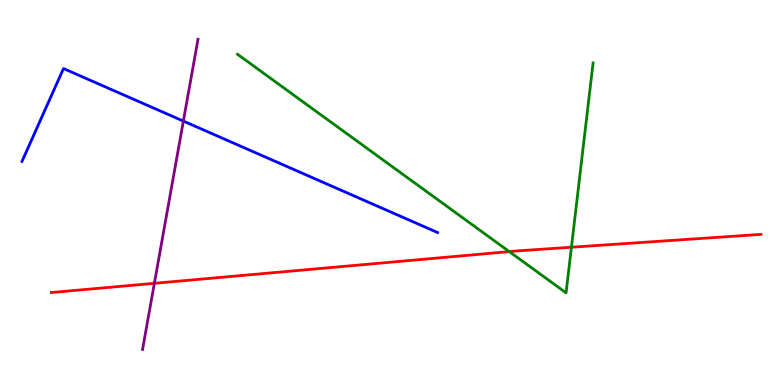[{'lines': ['blue', 'red'], 'intersections': []}, {'lines': ['green', 'red'], 'intersections': [{'x': 6.57, 'y': 3.46}, {'x': 7.37, 'y': 3.58}]}, {'lines': ['purple', 'red'], 'intersections': [{'x': 1.99, 'y': 2.64}]}, {'lines': ['blue', 'green'], 'intersections': []}, {'lines': ['blue', 'purple'], 'intersections': [{'x': 2.37, 'y': 6.85}]}, {'lines': ['green', 'purple'], 'intersections': []}]